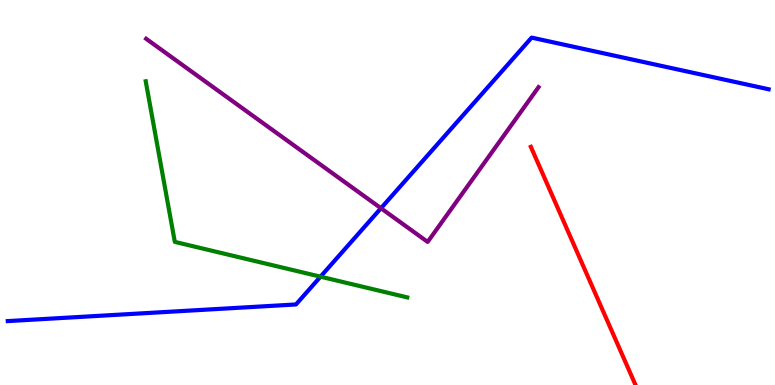[{'lines': ['blue', 'red'], 'intersections': []}, {'lines': ['green', 'red'], 'intersections': []}, {'lines': ['purple', 'red'], 'intersections': []}, {'lines': ['blue', 'green'], 'intersections': [{'x': 4.14, 'y': 2.81}]}, {'lines': ['blue', 'purple'], 'intersections': [{'x': 4.92, 'y': 4.59}]}, {'lines': ['green', 'purple'], 'intersections': []}]